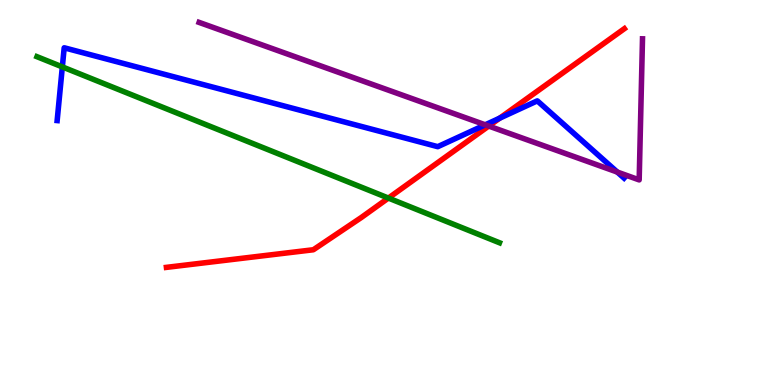[{'lines': ['blue', 'red'], 'intersections': [{'x': 6.45, 'y': 6.93}]}, {'lines': ['green', 'red'], 'intersections': [{'x': 5.01, 'y': 4.86}]}, {'lines': ['purple', 'red'], 'intersections': [{'x': 6.31, 'y': 6.73}]}, {'lines': ['blue', 'green'], 'intersections': [{'x': 0.804, 'y': 8.26}]}, {'lines': ['blue', 'purple'], 'intersections': [{'x': 6.26, 'y': 6.76}, {'x': 7.97, 'y': 5.53}]}, {'lines': ['green', 'purple'], 'intersections': []}]